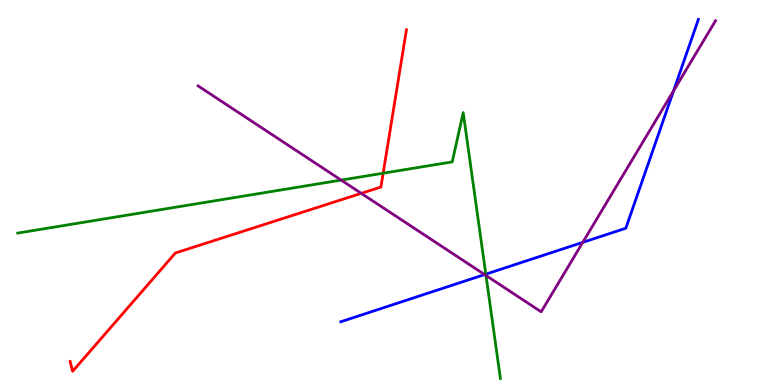[{'lines': ['blue', 'red'], 'intersections': []}, {'lines': ['green', 'red'], 'intersections': [{'x': 4.94, 'y': 5.5}]}, {'lines': ['purple', 'red'], 'intersections': [{'x': 4.66, 'y': 4.98}]}, {'lines': ['blue', 'green'], 'intersections': [{'x': 6.27, 'y': 2.88}]}, {'lines': ['blue', 'purple'], 'intersections': [{'x': 6.25, 'y': 2.87}, {'x': 7.52, 'y': 3.71}, {'x': 8.69, 'y': 7.64}]}, {'lines': ['green', 'purple'], 'intersections': [{'x': 4.4, 'y': 5.32}, {'x': 6.27, 'y': 2.84}]}]